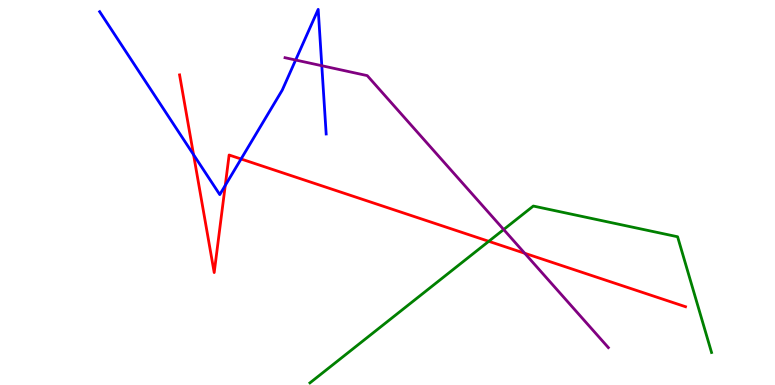[{'lines': ['blue', 'red'], 'intersections': [{'x': 2.5, 'y': 5.98}, {'x': 2.91, 'y': 5.18}, {'x': 3.11, 'y': 5.87}]}, {'lines': ['green', 'red'], 'intersections': [{'x': 6.31, 'y': 3.73}]}, {'lines': ['purple', 'red'], 'intersections': [{'x': 6.77, 'y': 3.42}]}, {'lines': ['blue', 'green'], 'intersections': []}, {'lines': ['blue', 'purple'], 'intersections': [{'x': 3.81, 'y': 8.44}, {'x': 4.15, 'y': 8.29}]}, {'lines': ['green', 'purple'], 'intersections': [{'x': 6.5, 'y': 4.04}]}]